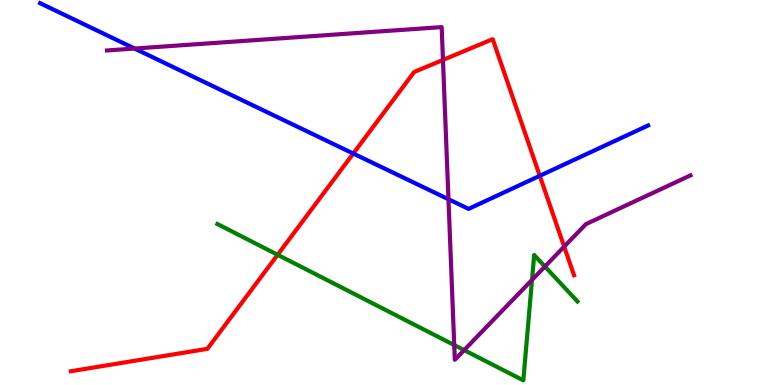[{'lines': ['blue', 'red'], 'intersections': [{'x': 4.56, 'y': 6.01}, {'x': 6.96, 'y': 5.43}]}, {'lines': ['green', 'red'], 'intersections': [{'x': 3.58, 'y': 3.38}]}, {'lines': ['purple', 'red'], 'intersections': [{'x': 5.72, 'y': 8.44}, {'x': 7.28, 'y': 3.59}]}, {'lines': ['blue', 'green'], 'intersections': []}, {'lines': ['blue', 'purple'], 'intersections': [{'x': 1.74, 'y': 8.74}, {'x': 5.79, 'y': 4.82}]}, {'lines': ['green', 'purple'], 'intersections': [{'x': 5.86, 'y': 1.04}, {'x': 5.99, 'y': 0.906}, {'x': 6.86, 'y': 2.73}, {'x': 7.03, 'y': 3.08}]}]